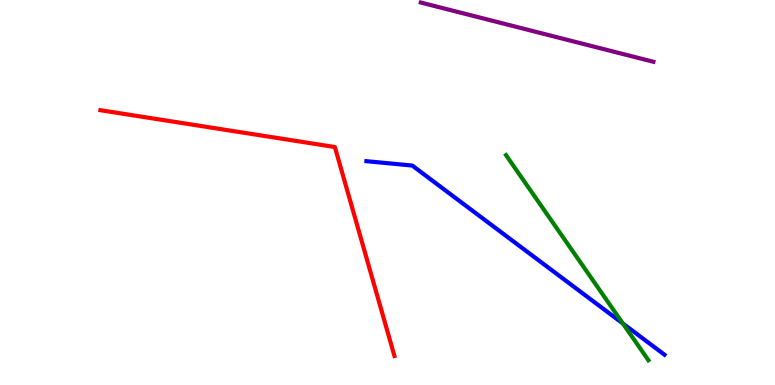[{'lines': ['blue', 'red'], 'intersections': []}, {'lines': ['green', 'red'], 'intersections': []}, {'lines': ['purple', 'red'], 'intersections': []}, {'lines': ['blue', 'green'], 'intersections': [{'x': 8.04, 'y': 1.6}]}, {'lines': ['blue', 'purple'], 'intersections': []}, {'lines': ['green', 'purple'], 'intersections': []}]